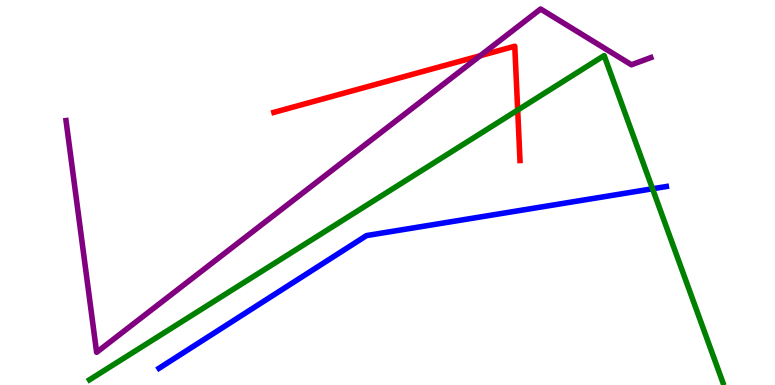[{'lines': ['blue', 'red'], 'intersections': []}, {'lines': ['green', 'red'], 'intersections': [{'x': 6.68, 'y': 7.14}]}, {'lines': ['purple', 'red'], 'intersections': [{'x': 6.2, 'y': 8.55}]}, {'lines': ['blue', 'green'], 'intersections': [{'x': 8.42, 'y': 5.1}]}, {'lines': ['blue', 'purple'], 'intersections': []}, {'lines': ['green', 'purple'], 'intersections': []}]